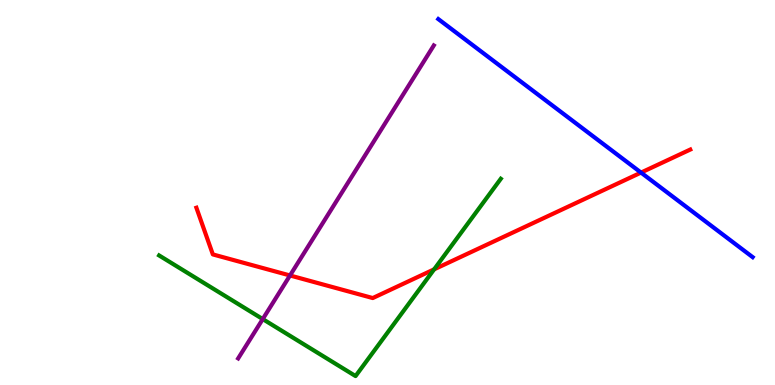[{'lines': ['blue', 'red'], 'intersections': [{'x': 8.27, 'y': 5.52}]}, {'lines': ['green', 'red'], 'intersections': [{'x': 5.6, 'y': 3.0}]}, {'lines': ['purple', 'red'], 'intersections': [{'x': 3.74, 'y': 2.84}]}, {'lines': ['blue', 'green'], 'intersections': []}, {'lines': ['blue', 'purple'], 'intersections': []}, {'lines': ['green', 'purple'], 'intersections': [{'x': 3.39, 'y': 1.71}]}]